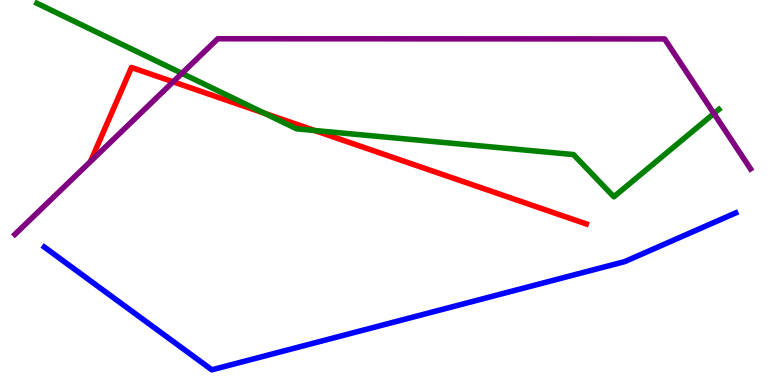[{'lines': ['blue', 'red'], 'intersections': []}, {'lines': ['green', 'red'], 'intersections': [{'x': 3.41, 'y': 7.06}, {'x': 4.06, 'y': 6.61}]}, {'lines': ['purple', 'red'], 'intersections': [{'x': 2.23, 'y': 7.87}]}, {'lines': ['blue', 'green'], 'intersections': []}, {'lines': ['blue', 'purple'], 'intersections': []}, {'lines': ['green', 'purple'], 'intersections': [{'x': 2.35, 'y': 8.09}, {'x': 9.21, 'y': 7.05}]}]